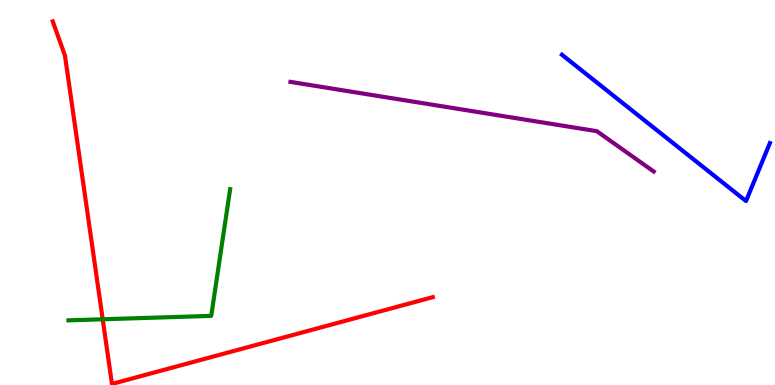[{'lines': ['blue', 'red'], 'intersections': []}, {'lines': ['green', 'red'], 'intersections': [{'x': 1.33, 'y': 1.71}]}, {'lines': ['purple', 'red'], 'intersections': []}, {'lines': ['blue', 'green'], 'intersections': []}, {'lines': ['blue', 'purple'], 'intersections': []}, {'lines': ['green', 'purple'], 'intersections': []}]